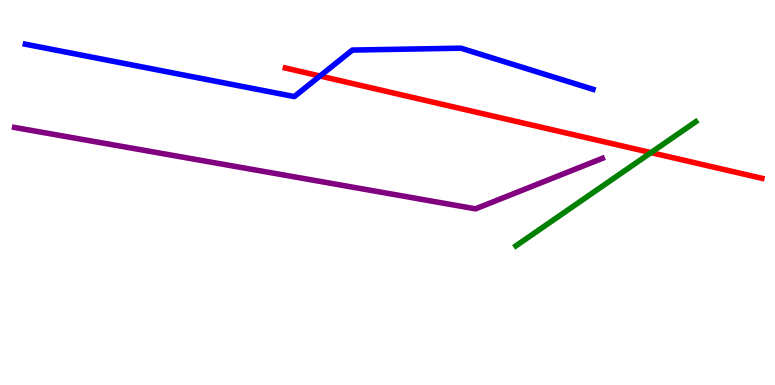[{'lines': ['blue', 'red'], 'intersections': [{'x': 4.13, 'y': 8.03}]}, {'lines': ['green', 'red'], 'intersections': [{'x': 8.4, 'y': 6.04}]}, {'lines': ['purple', 'red'], 'intersections': []}, {'lines': ['blue', 'green'], 'intersections': []}, {'lines': ['blue', 'purple'], 'intersections': []}, {'lines': ['green', 'purple'], 'intersections': []}]